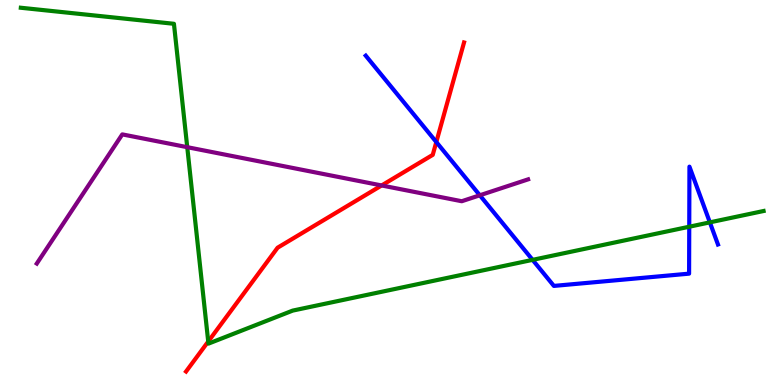[{'lines': ['blue', 'red'], 'intersections': [{'x': 5.63, 'y': 6.31}]}, {'lines': ['green', 'red'], 'intersections': [{'x': 2.69, 'y': 1.13}]}, {'lines': ['purple', 'red'], 'intersections': [{'x': 4.92, 'y': 5.18}]}, {'lines': ['blue', 'green'], 'intersections': [{'x': 6.87, 'y': 3.25}, {'x': 8.89, 'y': 4.11}, {'x': 9.16, 'y': 4.22}]}, {'lines': ['blue', 'purple'], 'intersections': [{'x': 6.19, 'y': 4.93}]}, {'lines': ['green', 'purple'], 'intersections': [{'x': 2.42, 'y': 6.18}]}]